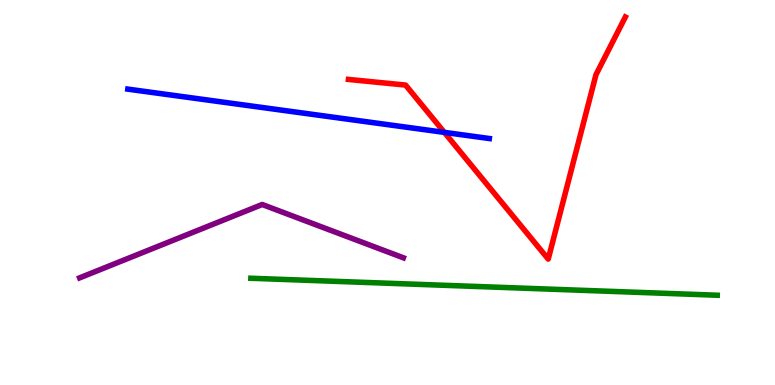[{'lines': ['blue', 'red'], 'intersections': [{'x': 5.73, 'y': 6.56}]}, {'lines': ['green', 'red'], 'intersections': []}, {'lines': ['purple', 'red'], 'intersections': []}, {'lines': ['blue', 'green'], 'intersections': []}, {'lines': ['blue', 'purple'], 'intersections': []}, {'lines': ['green', 'purple'], 'intersections': []}]